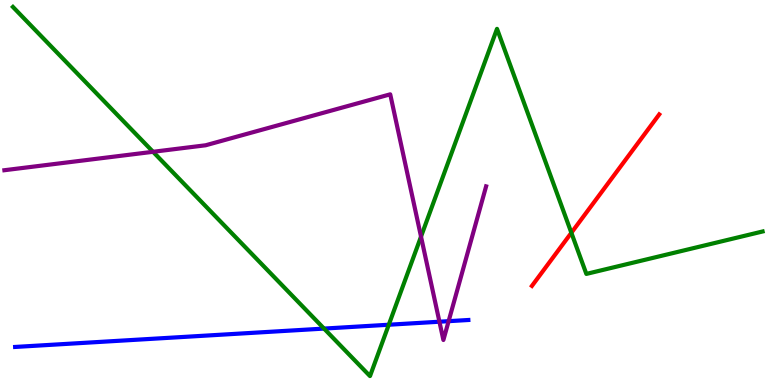[{'lines': ['blue', 'red'], 'intersections': []}, {'lines': ['green', 'red'], 'intersections': [{'x': 7.37, 'y': 3.95}]}, {'lines': ['purple', 'red'], 'intersections': []}, {'lines': ['blue', 'green'], 'intersections': [{'x': 4.18, 'y': 1.47}, {'x': 5.02, 'y': 1.57}]}, {'lines': ['blue', 'purple'], 'intersections': [{'x': 5.67, 'y': 1.64}, {'x': 5.79, 'y': 1.66}]}, {'lines': ['green', 'purple'], 'intersections': [{'x': 1.97, 'y': 6.06}, {'x': 5.43, 'y': 3.85}]}]